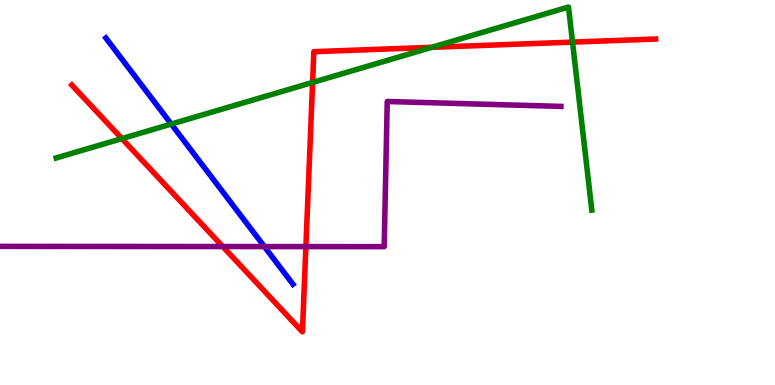[{'lines': ['blue', 'red'], 'intersections': []}, {'lines': ['green', 'red'], 'intersections': [{'x': 1.57, 'y': 6.4}, {'x': 4.03, 'y': 7.86}, {'x': 5.57, 'y': 8.77}, {'x': 7.39, 'y': 8.91}]}, {'lines': ['purple', 'red'], 'intersections': [{'x': 2.87, 'y': 3.6}, {'x': 3.95, 'y': 3.59}]}, {'lines': ['blue', 'green'], 'intersections': [{'x': 2.21, 'y': 6.78}]}, {'lines': ['blue', 'purple'], 'intersections': [{'x': 3.41, 'y': 3.6}]}, {'lines': ['green', 'purple'], 'intersections': []}]